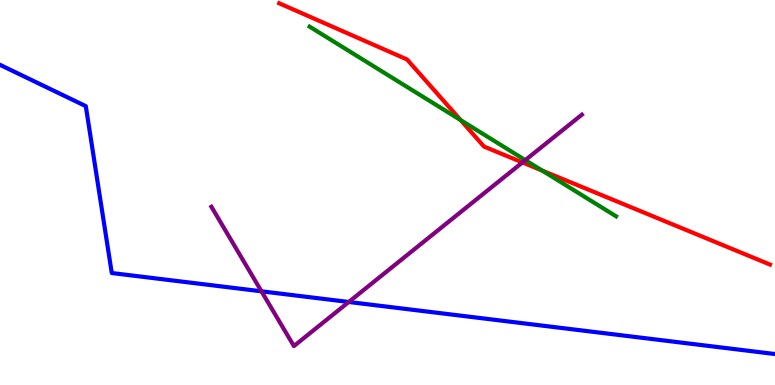[{'lines': ['blue', 'red'], 'intersections': []}, {'lines': ['green', 'red'], 'intersections': [{'x': 5.94, 'y': 6.88}, {'x': 7.0, 'y': 5.57}]}, {'lines': ['purple', 'red'], 'intersections': [{'x': 6.74, 'y': 5.78}]}, {'lines': ['blue', 'green'], 'intersections': []}, {'lines': ['blue', 'purple'], 'intersections': [{'x': 3.37, 'y': 2.43}, {'x': 4.5, 'y': 2.16}]}, {'lines': ['green', 'purple'], 'intersections': [{'x': 6.78, 'y': 5.84}]}]